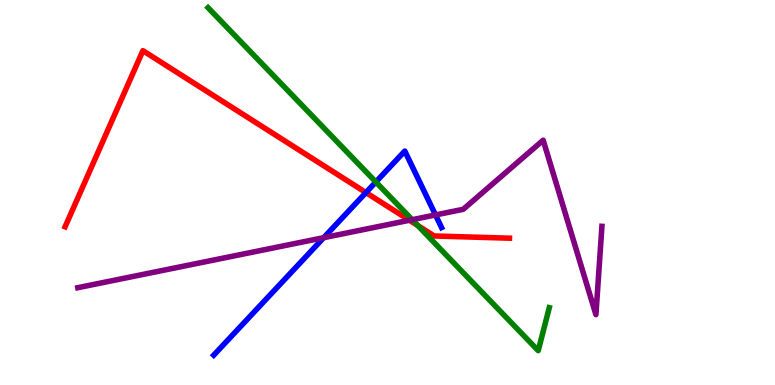[{'lines': ['blue', 'red'], 'intersections': [{'x': 4.72, 'y': 5.0}]}, {'lines': ['green', 'red'], 'intersections': [{'x': 5.39, 'y': 4.14}]}, {'lines': ['purple', 'red'], 'intersections': [{'x': 5.28, 'y': 4.28}]}, {'lines': ['blue', 'green'], 'intersections': [{'x': 4.85, 'y': 5.27}]}, {'lines': ['blue', 'purple'], 'intersections': [{'x': 4.18, 'y': 3.83}, {'x': 5.62, 'y': 4.42}]}, {'lines': ['green', 'purple'], 'intersections': [{'x': 5.32, 'y': 4.29}]}]